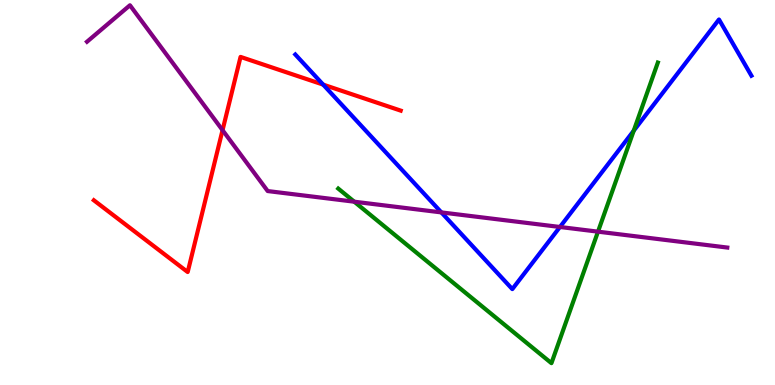[{'lines': ['blue', 'red'], 'intersections': [{'x': 4.17, 'y': 7.8}]}, {'lines': ['green', 'red'], 'intersections': []}, {'lines': ['purple', 'red'], 'intersections': [{'x': 2.87, 'y': 6.62}]}, {'lines': ['blue', 'green'], 'intersections': [{'x': 8.18, 'y': 6.61}]}, {'lines': ['blue', 'purple'], 'intersections': [{'x': 5.7, 'y': 4.48}, {'x': 7.23, 'y': 4.1}]}, {'lines': ['green', 'purple'], 'intersections': [{'x': 4.57, 'y': 4.76}, {'x': 7.72, 'y': 3.98}]}]